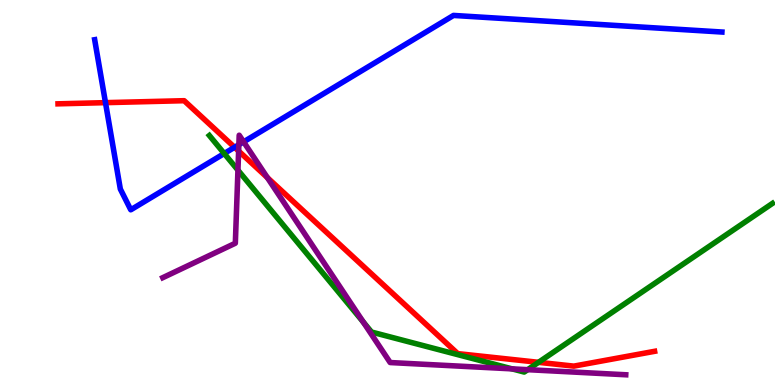[{'lines': ['blue', 'red'], 'intersections': [{'x': 1.36, 'y': 7.33}, {'x': 3.03, 'y': 6.17}]}, {'lines': ['green', 'red'], 'intersections': [{'x': 6.95, 'y': 0.589}]}, {'lines': ['purple', 'red'], 'intersections': [{'x': 3.08, 'y': 6.08}, {'x': 3.45, 'y': 5.39}]}, {'lines': ['blue', 'green'], 'intersections': [{'x': 2.89, 'y': 6.01}]}, {'lines': ['blue', 'purple'], 'intersections': [{'x': 3.08, 'y': 6.24}, {'x': 3.14, 'y': 6.32}]}, {'lines': ['green', 'purple'], 'intersections': [{'x': 3.07, 'y': 5.58}, {'x': 4.69, 'y': 1.63}, {'x': 6.61, 'y': 0.419}, {'x': 6.81, 'y': 0.398}]}]